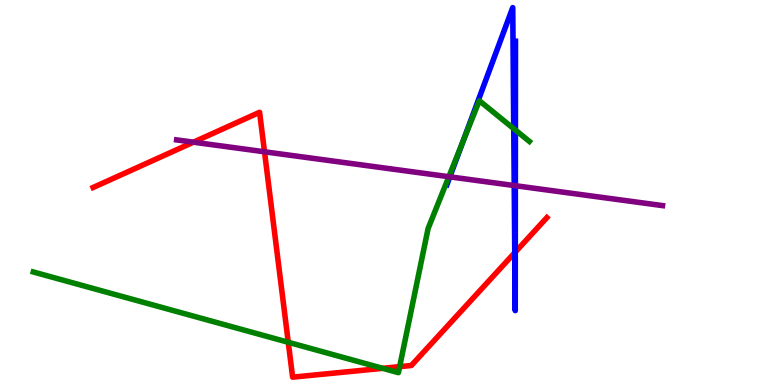[{'lines': ['blue', 'red'], 'intersections': [{'x': 6.64, 'y': 3.44}, {'x': 6.65, 'y': 3.45}]}, {'lines': ['green', 'red'], 'intersections': [{'x': 3.72, 'y': 1.11}, {'x': 4.94, 'y': 0.433}, {'x': 5.16, 'y': 0.477}]}, {'lines': ['purple', 'red'], 'intersections': [{'x': 2.5, 'y': 6.31}, {'x': 3.41, 'y': 6.06}]}, {'lines': ['blue', 'green'], 'intersections': [{'x': 5.97, 'y': 6.33}, {'x': 6.63, 'y': 6.66}, {'x': 6.65, 'y': 6.62}]}, {'lines': ['blue', 'purple'], 'intersections': [{'x': 5.8, 'y': 5.41}, {'x': 6.64, 'y': 5.18}, {'x': 6.65, 'y': 5.18}]}, {'lines': ['green', 'purple'], 'intersections': [{'x': 5.79, 'y': 5.41}]}]